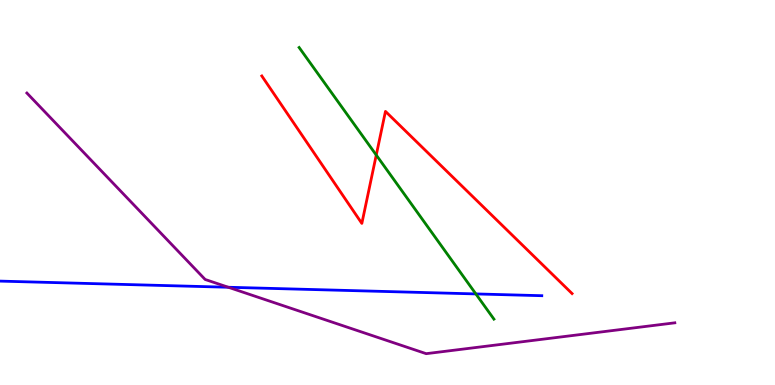[{'lines': ['blue', 'red'], 'intersections': []}, {'lines': ['green', 'red'], 'intersections': [{'x': 4.86, 'y': 5.97}]}, {'lines': ['purple', 'red'], 'intersections': []}, {'lines': ['blue', 'green'], 'intersections': [{'x': 6.14, 'y': 2.37}]}, {'lines': ['blue', 'purple'], 'intersections': [{'x': 2.95, 'y': 2.54}]}, {'lines': ['green', 'purple'], 'intersections': []}]